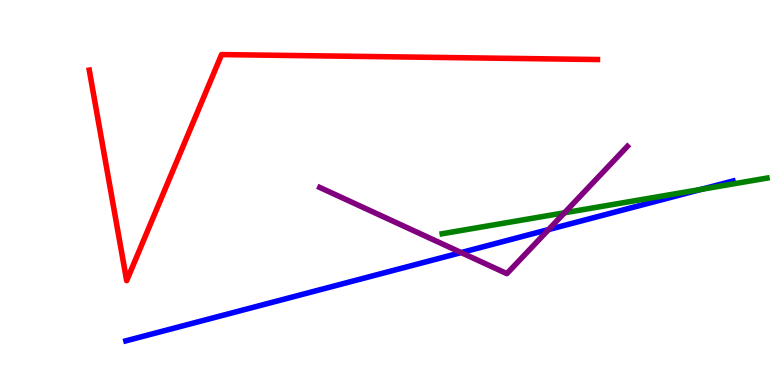[{'lines': ['blue', 'red'], 'intersections': []}, {'lines': ['green', 'red'], 'intersections': []}, {'lines': ['purple', 'red'], 'intersections': []}, {'lines': ['blue', 'green'], 'intersections': [{'x': 9.05, 'y': 5.08}]}, {'lines': ['blue', 'purple'], 'intersections': [{'x': 5.95, 'y': 3.44}, {'x': 7.08, 'y': 4.04}]}, {'lines': ['green', 'purple'], 'intersections': [{'x': 7.28, 'y': 4.47}]}]